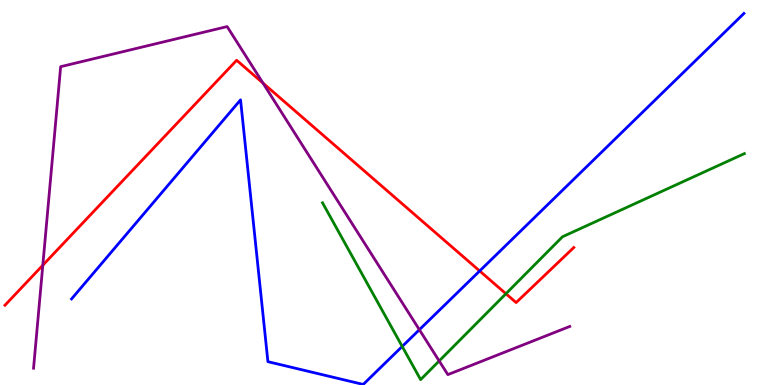[{'lines': ['blue', 'red'], 'intersections': [{'x': 6.19, 'y': 2.96}]}, {'lines': ['green', 'red'], 'intersections': [{'x': 6.53, 'y': 2.37}]}, {'lines': ['purple', 'red'], 'intersections': [{'x': 0.552, 'y': 3.11}, {'x': 3.39, 'y': 7.84}]}, {'lines': ['blue', 'green'], 'intersections': [{'x': 5.19, 'y': 1.0}]}, {'lines': ['blue', 'purple'], 'intersections': [{'x': 5.41, 'y': 1.44}]}, {'lines': ['green', 'purple'], 'intersections': [{'x': 5.67, 'y': 0.625}]}]